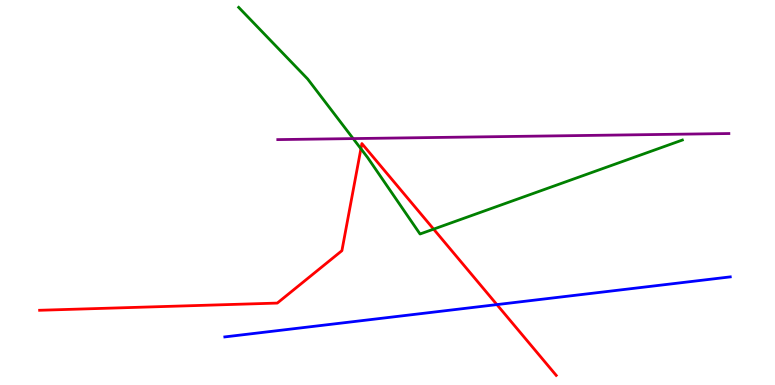[{'lines': ['blue', 'red'], 'intersections': [{'x': 6.41, 'y': 2.09}]}, {'lines': ['green', 'red'], 'intersections': [{'x': 4.66, 'y': 6.14}, {'x': 5.6, 'y': 4.05}]}, {'lines': ['purple', 'red'], 'intersections': []}, {'lines': ['blue', 'green'], 'intersections': []}, {'lines': ['blue', 'purple'], 'intersections': []}, {'lines': ['green', 'purple'], 'intersections': [{'x': 4.56, 'y': 6.4}]}]